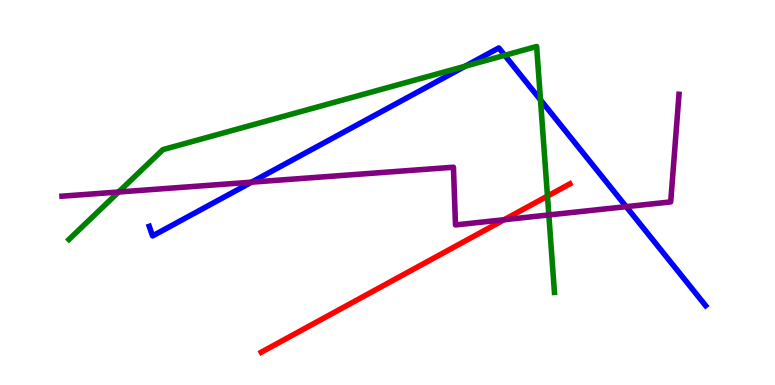[{'lines': ['blue', 'red'], 'intersections': []}, {'lines': ['green', 'red'], 'intersections': [{'x': 7.06, 'y': 4.91}]}, {'lines': ['purple', 'red'], 'intersections': [{'x': 6.51, 'y': 4.29}]}, {'lines': ['blue', 'green'], 'intersections': [{'x': 6.0, 'y': 8.28}, {'x': 6.51, 'y': 8.56}, {'x': 6.97, 'y': 7.41}]}, {'lines': ['blue', 'purple'], 'intersections': [{'x': 3.25, 'y': 5.27}, {'x': 8.08, 'y': 4.63}]}, {'lines': ['green', 'purple'], 'intersections': [{'x': 1.53, 'y': 5.01}, {'x': 7.08, 'y': 4.42}]}]